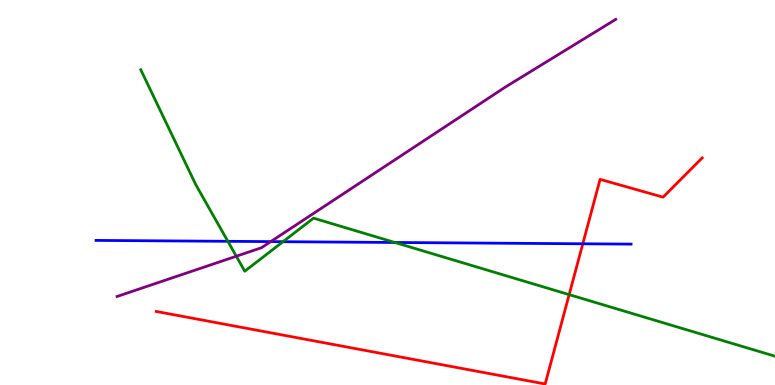[{'lines': ['blue', 'red'], 'intersections': [{'x': 7.52, 'y': 3.67}]}, {'lines': ['green', 'red'], 'intersections': [{'x': 7.34, 'y': 2.35}]}, {'lines': ['purple', 'red'], 'intersections': []}, {'lines': ['blue', 'green'], 'intersections': [{'x': 2.94, 'y': 3.73}, {'x': 3.65, 'y': 3.72}, {'x': 5.09, 'y': 3.7}]}, {'lines': ['blue', 'purple'], 'intersections': [{'x': 3.49, 'y': 3.72}]}, {'lines': ['green', 'purple'], 'intersections': [{'x': 3.05, 'y': 3.34}]}]